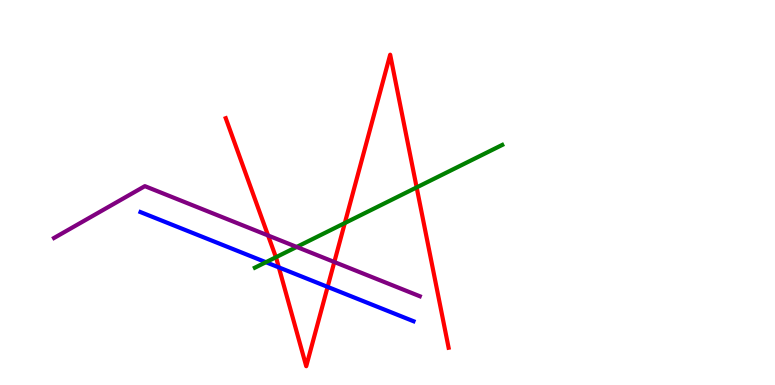[{'lines': ['blue', 'red'], 'intersections': [{'x': 3.6, 'y': 3.06}, {'x': 4.23, 'y': 2.55}]}, {'lines': ['green', 'red'], 'intersections': [{'x': 3.56, 'y': 3.32}, {'x': 4.45, 'y': 4.21}, {'x': 5.38, 'y': 5.13}]}, {'lines': ['purple', 'red'], 'intersections': [{'x': 3.46, 'y': 3.88}, {'x': 4.31, 'y': 3.19}]}, {'lines': ['blue', 'green'], 'intersections': [{'x': 3.43, 'y': 3.19}]}, {'lines': ['blue', 'purple'], 'intersections': []}, {'lines': ['green', 'purple'], 'intersections': [{'x': 3.83, 'y': 3.59}]}]